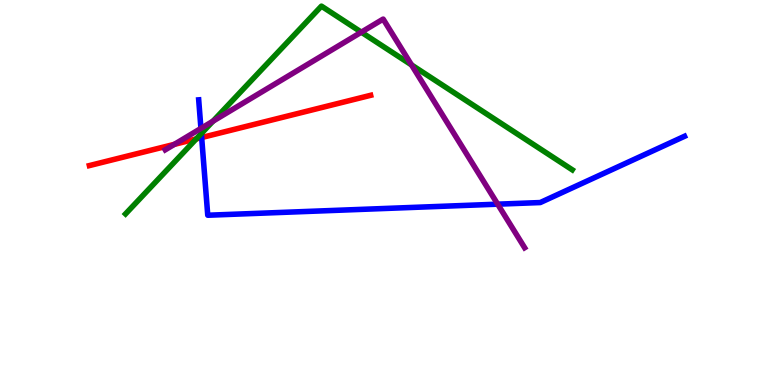[{'lines': ['blue', 'red'], 'intersections': [{'x': 2.6, 'y': 6.43}]}, {'lines': ['green', 'red'], 'intersections': [{'x': 2.53, 'y': 6.39}]}, {'lines': ['purple', 'red'], 'intersections': [{'x': 2.25, 'y': 6.25}]}, {'lines': ['blue', 'green'], 'intersections': [{'x': 2.6, 'y': 6.53}]}, {'lines': ['blue', 'purple'], 'intersections': [{'x': 2.59, 'y': 6.66}, {'x': 6.42, 'y': 4.7}]}, {'lines': ['green', 'purple'], 'intersections': [{'x': 2.75, 'y': 6.85}, {'x': 4.66, 'y': 9.16}, {'x': 5.31, 'y': 8.31}]}]